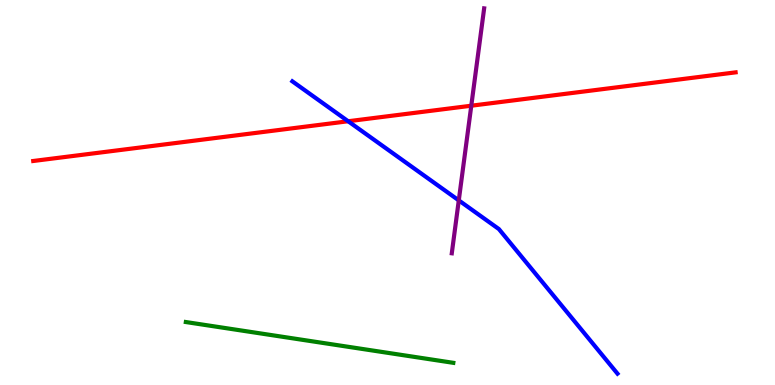[{'lines': ['blue', 'red'], 'intersections': [{'x': 4.49, 'y': 6.85}]}, {'lines': ['green', 'red'], 'intersections': []}, {'lines': ['purple', 'red'], 'intersections': [{'x': 6.08, 'y': 7.25}]}, {'lines': ['blue', 'green'], 'intersections': []}, {'lines': ['blue', 'purple'], 'intersections': [{'x': 5.92, 'y': 4.8}]}, {'lines': ['green', 'purple'], 'intersections': []}]